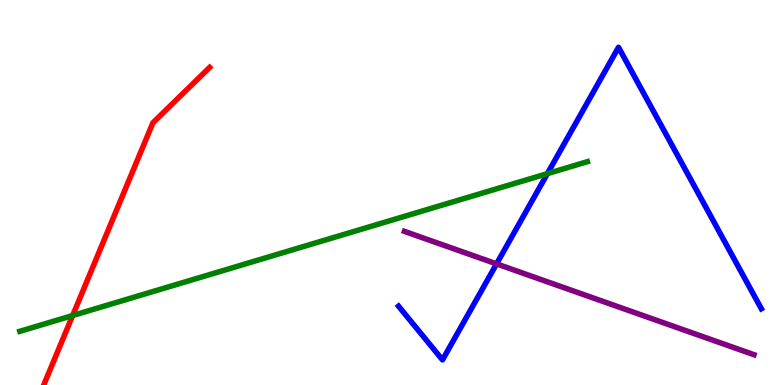[{'lines': ['blue', 'red'], 'intersections': []}, {'lines': ['green', 'red'], 'intersections': [{'x': 0.938, 'y': 1.8}]}, {'lines': ['purple', 'red'], 'intersections': []}, {'lines': ['blue', 'green'], 'intersections': [{'x': 7.06, 'y': 5.49}]}, {'lines': ['blue', 'purple'], 'intersections': [{'x': 6.41, 'y': 3.15}]}, {'lines': ['green', 'purple'], 'intersections': []}]